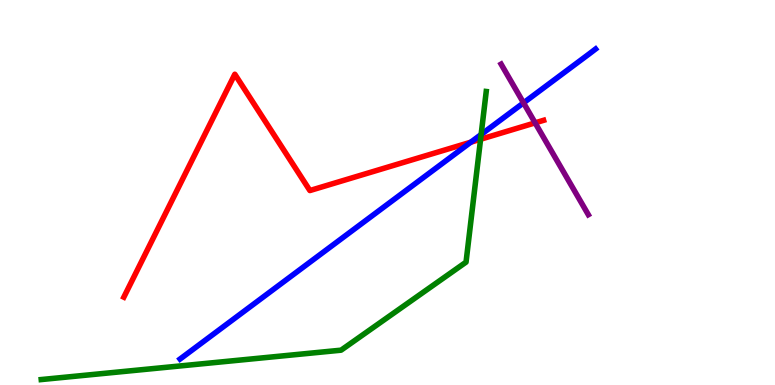[{'lines': ['blue', 'red'], 'intersections': [{'x': 6.07, 'y': 6.31}]}, {'lines': ['green', 'red'], 'intersections': [{'x': 6.2, 'y': 6.38}]}, {'lines': ['purple', 'red'], 'intersections': [{'x': 6.9, 'y': 6.81}]}, {'lines': ['blue', 'green'], 'intersections': [{'x': 6.21, 'y': 6.51}]}, {'lines': ['blue', 'purple'], 'intersections': [{'x': 6.76, 'y': 7.33}]}, {'lines': ['green', 'purple'], 'intersections': []}]